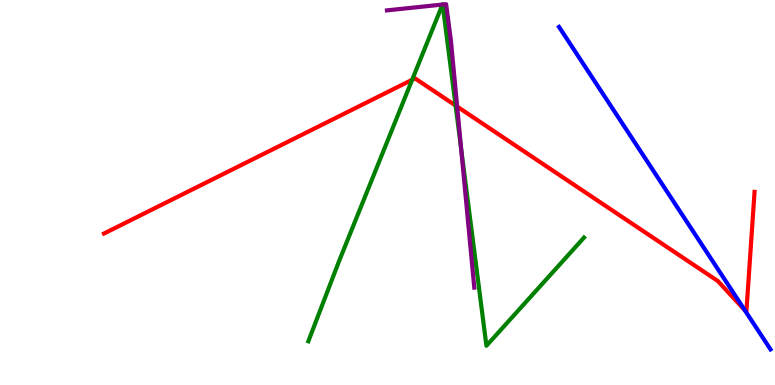[{'lines': ['blue', 'red'], 'intersections': [{'x': 9.61, 'y': 1.94}]}, {'lines': ['green', 'red'], 'intersections': [{'x': 5.32, 'y': 7.93}, {'x': 5.88, 'y': 7.26}]}, {'lines': ['purple', 'red'], 'intersections': [{'x': 5.9, 'y': 7.23}]}, {'lines': ['blue', 'green'], 'intersections': []}, {'lines': ['blue', 'purple'], 'intersections': []}, {'lines': ['green', 'purple'], 'intersections': [{'x': 5.71, 'y': 9.88}, {'x': 5.71, 'y': 9.88}, {'x': 5.95, 'y': 6.13}]}]